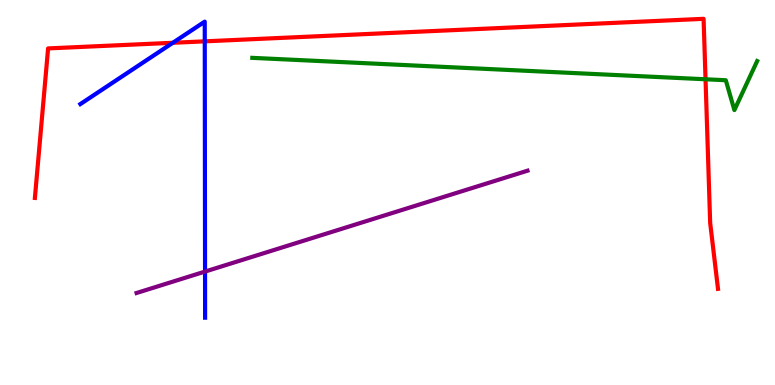[{'lines': ['blue', 'red'], 'intersections': [{'x': 2.23, 'y': 8.89}, {'x': 2.64, 'y': 8.93}]}, {'lines': ['green', 'red'], 'intersections': [{'x': 9.1, 'y': 7.94}]}, {'lines': ['purple', 'red'], 'intersections': []}, {'lines': ['blue', 'green'], 'intersections': []}, {'lines': ['blue', 'purple'], 'intersections': [{'x': 2.65, 'y': 2.95}]}, {'lines': ['green', 'purple'], 'intersections': []}]